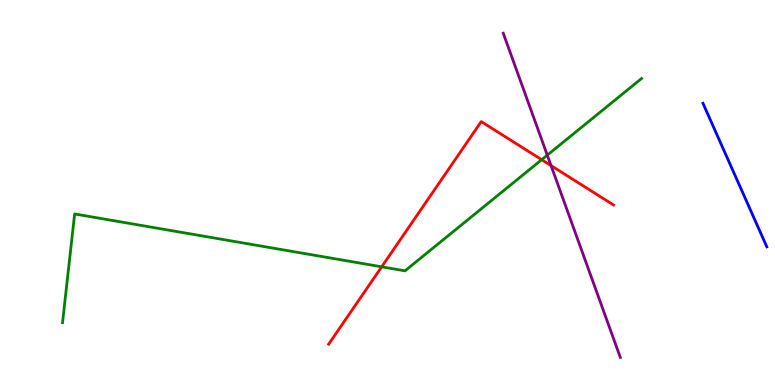[{'lines': ['blue', 'red'], 'intersections': []}, {'lines': ['green', 'red'], 'intersections': [{'x': 4.93, 'y': 3.07}, {'x': 6.99, 'y': 5.85}]}, {'lines': ['purple', 'red'], 'intersections': [{'x': 7.11, 'y': 5.7}]}, {'lines': ['blue', 'green'], 'intersections': []}, {'lines': ['blue', 'purple'], 'intersections': []}, {'lines': ['green', 'purple'], 'intersections': [{'x': 7.06, 'y': 5.97}]}]